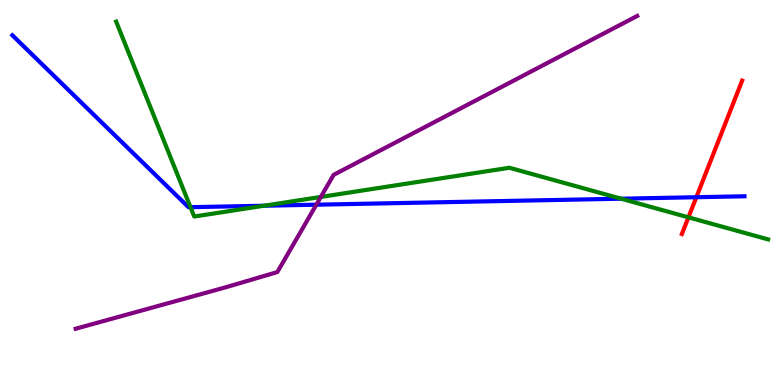[{'lines': ['blue', 'red'], 'intersections': [{'x': 8.99, 'y': 4.88}]}, {'lines': ['green', 'red'], 'intersections': [{'x': 8.88, 'y': 4.35}]}, {'lines': ['purple', 'red'], 'intersections': []}, {'lines': ['blue', 'green'], 'intersections': [{'x': 2.46, 'y': 4.62}, {'x': 3.41, 'y': 4.66}, {'x': 8.01, 'y': 4.84}]}, {'lines': ['blue', 'purple'], 'intersections': [{'x': 4.08, 'y': 4.68}]}, {'lines': ['green', 'purple'], 'intersections': [{'x': 4.14, 'y': 4.88}]}]